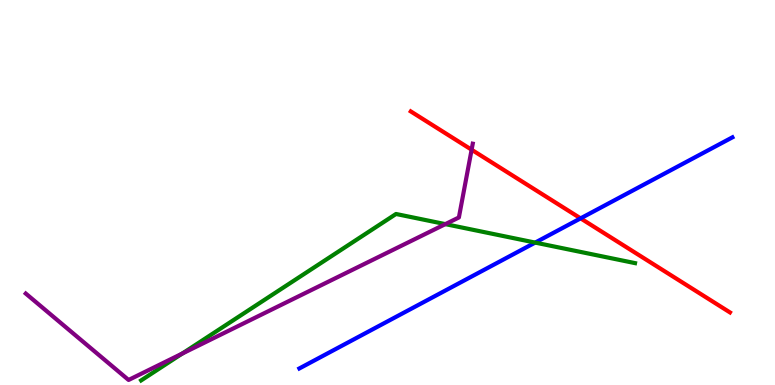[{'lines': ['blue', 'red'], 'intersections': [{'x': 7.49, 'y': 4.33}]}, {'lines': ['green', 'red'], 'intersections': []}, {'lines': ['purple', 'red'], 'intersections': [{'x': 6.09, 'y': 6.11}]}, {'lines': ['blue', 'green'], 'intersections': [{'x': 6.91, 'y': 3.7}]}, {'lines': ['blue', 'purple'], 'intersections': []}, {'lines': ['green', 'purple'], 'intersections': [{'x': 2.35, 'y': 0.817}, {'x': 5.75, 'y': 4.18}]}]